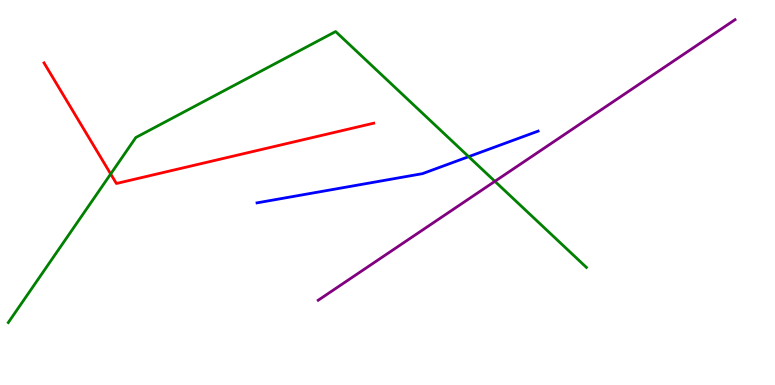[{'lines': ['blue', 'red'], 'intersections': []}, {'lines': ['green', 'red'], 'intersections': [{'x': 1.43, 'y': 5.48}]}, {'lines': ['purple', 'red'], 'intersections': []}, {'lines': ['blue', 'green'], 'intersections': [{'x': 6.05, 'y': 5.93}]}, {'lines': ['blue', 'purple'], 'intersections': []}, {'lines': ['green', 'purple'], 'intersections': [{'x': 6.39, 'y': 5.29}]}]